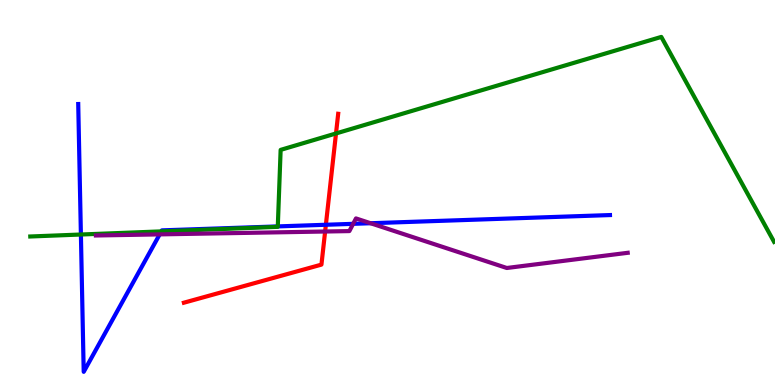[{'lines': ['blue', 'red'], 'intersections': [{'x': 4.2, 'y': 4.16}]}, {'lines': ['green', 'red'], 'intersections': [{'x': 4.34, 'y': 6.53}]}, {'lines': ['purple', 'red'], 'intersections': [{'x': 4.2, 'y': 3.99}]}, {'lines': ['blue', 'green'], 'intersections': [{'x': 1.04, 'y': 3.91}, {'x': 2.08, 'y': 3.99}, {'x': 3.58, 'y': 4.12}]}, {'lines': ['blue', 'purple'], 'intersections': [{'x': 2.06, 'y': 3.91}, {'x': 4.56, 'y': 4.19}, {'x': 4.78, 'y': 4.2}]}, {'lines': ['green', 'purple'], 'intersections': []}]